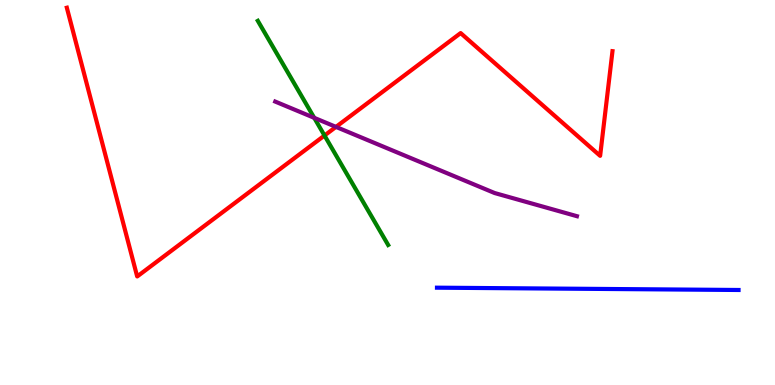[{'lines': ['blue', 'red'], 'intersections': []}, {'lines': ['green', 'red'], 'intersections': [{'x': 4.19, 'y': 6.48}]}, {'lines': ['purple', 'red'], 'intersections': [{'x': 4.34, 'y': 6.7}]}, {'lines': ['blue', 'green'], 'intersections': []}, {'lines': ['blue', 'purple'], 'intersections': []}, {'lines': ['green', 'purple'], 'intersections': [{'x': 4.05, 'y': 6.94}]}]